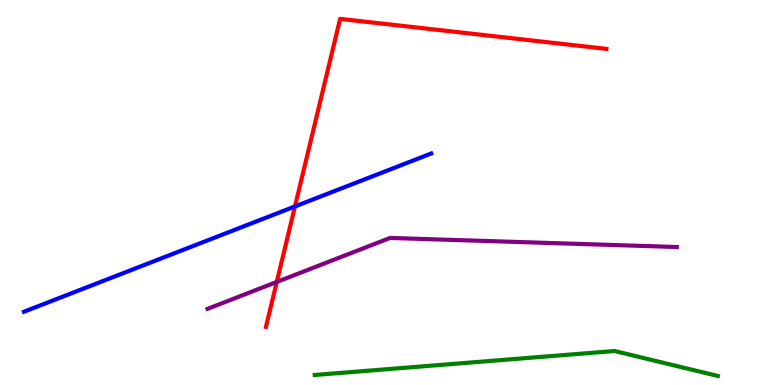[{'lines': ['blue', 'red'], 'intersections': [{'x': 3.81, 'y': 4.64}]}, {'lines': ['green', 'red'], 'intersections': []}, {'lines': ['purple', 'red'], 'intersections': [{'x': 3.57, 'y': 2.68}]}, {'lines': ['blue', 'green'], 'intersections': []}, {'lines': ['blue', 'purple'], 'intersections': []}, {'lines': ['green', 'purple'], 'intersections': []}]